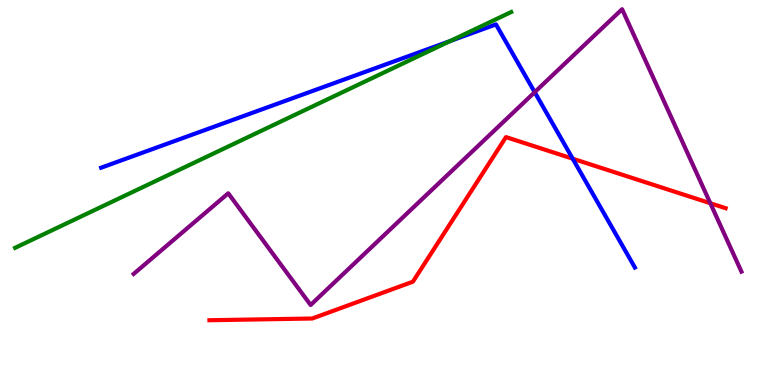[{'lines': ['blue', 'red'], 'intersections': [{'x': 7.39, 'y': 5.88}]}, {'lines': ['green', 'red'], 'intersections': []}, {'lines': ['purple', 'red'], 'intersections': [{'x': 9.17, 'y': 4.72}]}, {'lines': ['blue', 'green'], 'intersections': [{'x': 5.81, 'y': 8.93}]}, {'lines': ['blue', 'purple'], 'intersections': [{'x': 6.9, 'y': 7.61}]}, {'lines': ['green', 'purple'], 'intersections': []}]